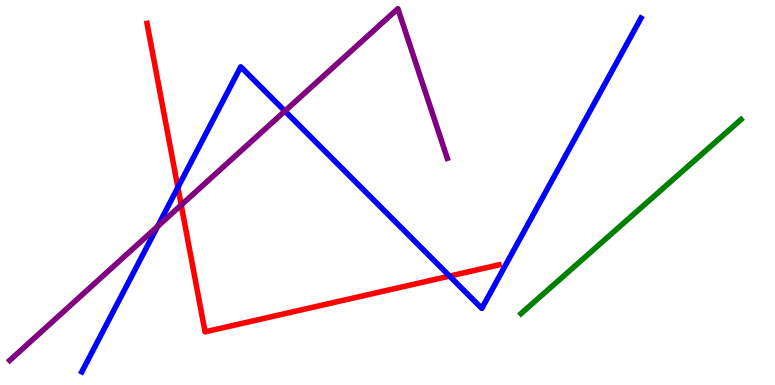[{'lines': ['blue', 'red'], 'intersections': [{'x': 2.3, 'y': 5.13}, {'x': 5.8, 'y': 2.83}]}, {'lines': ['green', 'red'], 'intersections': []}, {'lines': ['purple', 'red'], 'intersections': [{'x': 2.34, 'y': 4.67}]}, {'lines': ['blue', 'green'], 'intersections': []}, {'lines': ['blue', 'purple'], 'intersections': [{'x': 2.03, 'y': 4.12}, {'x': 3.68, 'y': 7.12}]}, {'lines': ['green', 'purple'], 'intersections': []}]